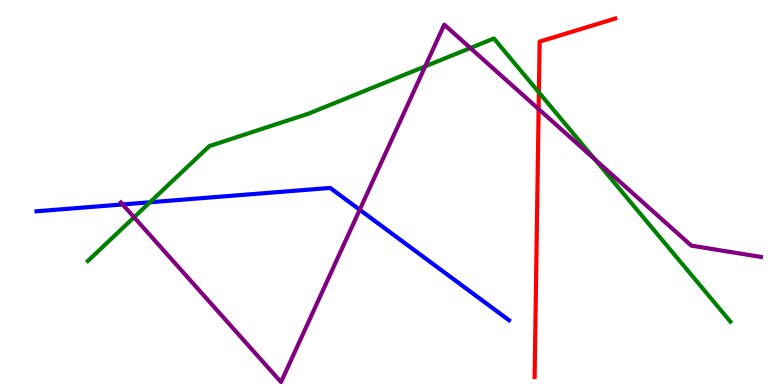[{'lines': ['blue', 'red'], 'intersections': []}, {'lines': ['green', 'red'], 'intersections': [{'x': 6.95, 'y': 7.6}]}, {'lines': ['purple', 'red'], 'intersections': [{'x': 6.95, 'y': 7.17}]}, {'lines': ['blue', 'green'], 'intersections': [{'x': 1.93, 'y': 4.75}]}, {'lines': ['blue', 'purple'], 'intersections': [{'x': 1.58, 'y': 4.69}, {'x': 4.64, 'y': 4.55}]}, {'lines': ['green', 'purple'], 'intersections': [{'x': 1.73, 'y': 4.36}, {'x': 5.49, 'y': 8.28}, {'x': 6.07, 'y': 8.75}, {'x': 7.68, 'y': 5.86}]}]